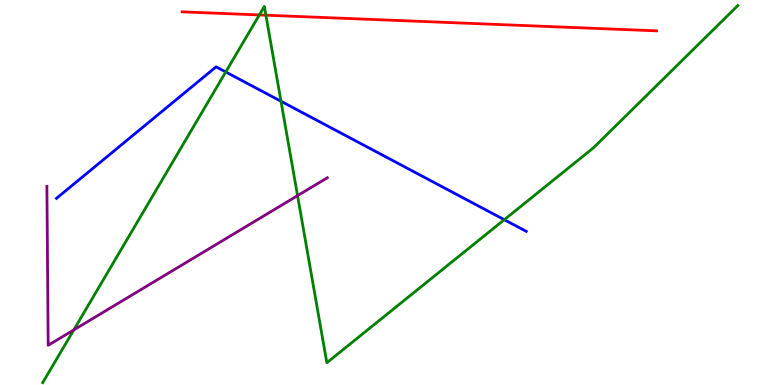[{'lines': ['blue', 'red'], 'intersections': []}, {'lines': ['green', 'red'], 'intersections': [{'x': 3.35, 'y': 9.61}, {'x': 3.43, 'y': 9.61}]}, {'lines': ['purple', 'red'], 'intersections': []}, {'lines': ['blue', 'green'], 'intersections': [{'x': 2.91, 'y': 8.13}, {'x': 3.63, 'y': 7.37}, {'x': 6.51, 'y': 4.29}]}, {'lines': ['blue', 'purple'], 'intersections': []}, {'lines': ['green', 'purple'], 'intersections': [{'x': 0.952, 'y': 1.43}, {'x': 3.84, 'y': 4.92}]}]